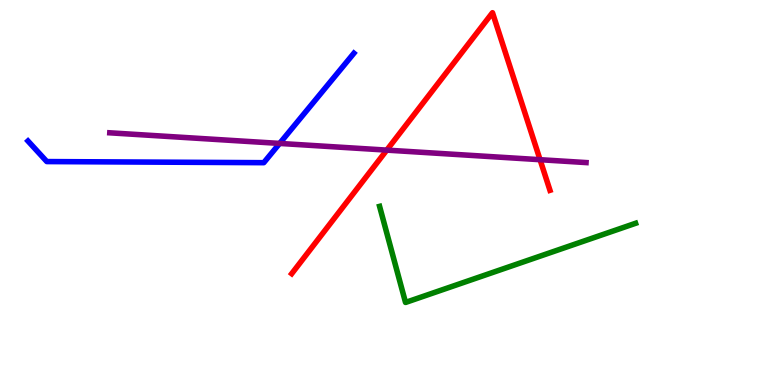[{'lines': ['blue', 'red'], 'intersections': []}, {'lines': ['green', 'red'], 'intersections': []}, {'lines': ['purple', 'red'], 'intersections': [{'x': 4.99, 'y': 6.1}, {'x': 6.97, 'y': 5.85}]}, {'lines': ['blue', 'green'], 'intersections': []}, {'lines': ['blue', 'purple'], 'intersections': [{'x': 3.61, 'y': 6.27}]}, {'lines': ['green', 'purple'], 'intersections': []}]